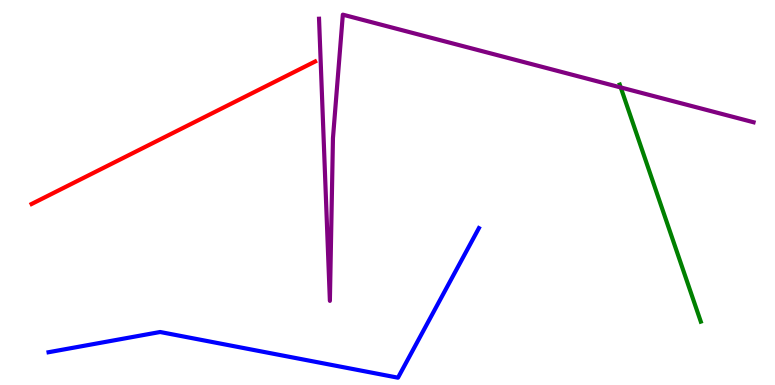[{'lines': ['blue', 'red'], 'intersections': []}, {'lines': ['green', 'red'], 'intersections': []}, {'lines': ['purple', 'red'], 'intersections': []}, {'lines': ['blue', 'green'], 'intersections': []}, {'lines': ['blue', 'purple'], 'intersections': []}, {'lines': ['green', 'purple'], 'intersections': [{'x': 8.01, 'y': 7.73}]}]